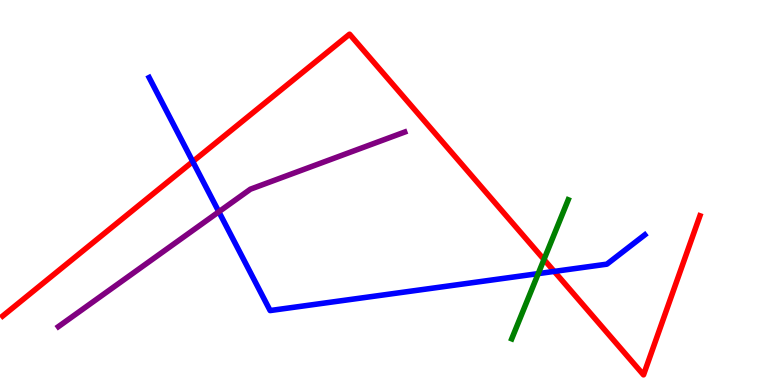[{'lines': ['blue', 'red'], 'intersections': [{'x': 2.49, 'y': 5.8}, {'x': 7.15, 'y': 2.95}]}, {'lines': ['green', 'red'], 'intersections': [{'x': 7.02, 'y': 3.26}]}, {'lines': ['purple', 'red'], 'intersections': []}, {'lines': ['blue', 'green'], 'intersections': [{'x': 6.94, 'y': 2.89}]}, {'lines': ['blue', 'purple'], 'intersections': [{'x': 2.82, 'y': 4.5}]}, {'lines': ['green', 'purple'], 'intersections': []}]